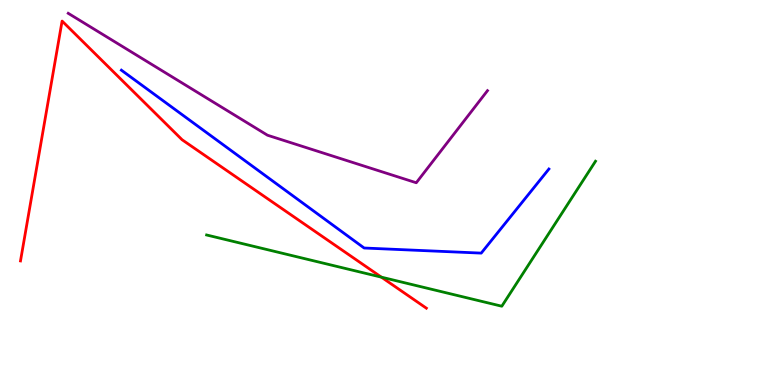[{'lines': ['blue', 'red'], 'intersections': []}, {'lines': ['green', 'red'], 'intersections': [{'x': 4.92, 'y': 2.8}]}, {'lines': ['purple', 'red'], 'intersections': []}, {'lines': ['blue', 'green'], 'intersections': []}, {'lines': ['blue', 'purple'], 'intersections': []}, {'lines': ['green', 'purple'], 'intersections': []}]